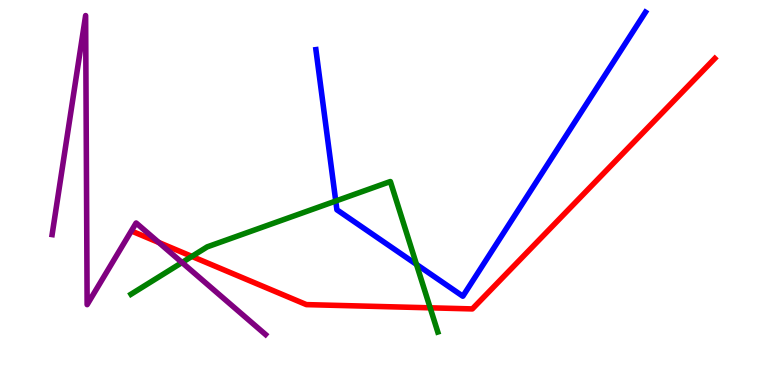[{'lines': ['blue', 'red'], 'intersections': []}, {'lines': ['green', 'red'], 'intersections': [{'x': 2.48, 'y': 3.34}, {'x': 5.55, 'y': 2.0}]}, {'lines': ['purple', 'red'], 'intersections': [{'x': 2.05, 'y': 3.7}]}, {'lines': ['blue', 'green'], 'intersections': [{'x': 4.33, 'y': 4.78}, {'x': 5.37, 'y': 3.13}]}, {'lines': ['blue', 'purple'], 'intersections': []}, {'lines': ['green', 'purple'], 'intersections': [{'x': 2.35, 'y': 3.18}]}]